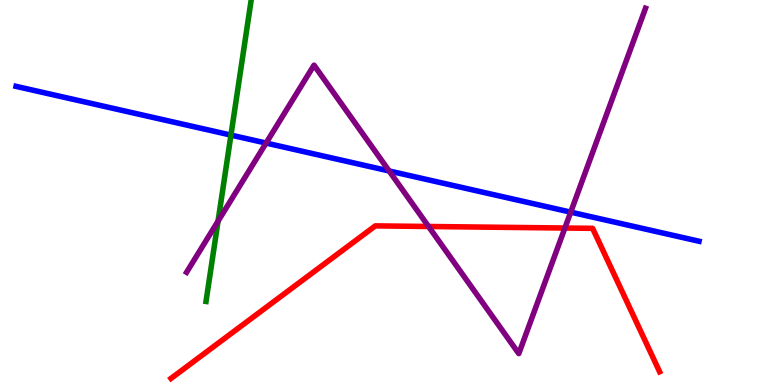[{'lines': ['blue', 'red'], 'intersections': []}, {'lines': ['green', 'red'], 'intersections': []}, {'lines': ['purple', 'red'], 'intersections': [{'x': 5.53, 'y': 4.12}, {'x': 7.29, 'y': 4.08}]}, {'lines': ['blue', 'green'], 'intersections': [{'x': 2.98, 'y': 6.49}]}, {'lines': ['blue', 'purple'], 'intersections': [{'x': 3.43, 'y': 6.28}, {'x': 5.02, 'y': 5.56}, {'x': 7.36, 'y': 4.49}]}, {'lines': ['green', 'purple'], 'intersections': [{'x': 2.81, 'y': 4.26}]}]